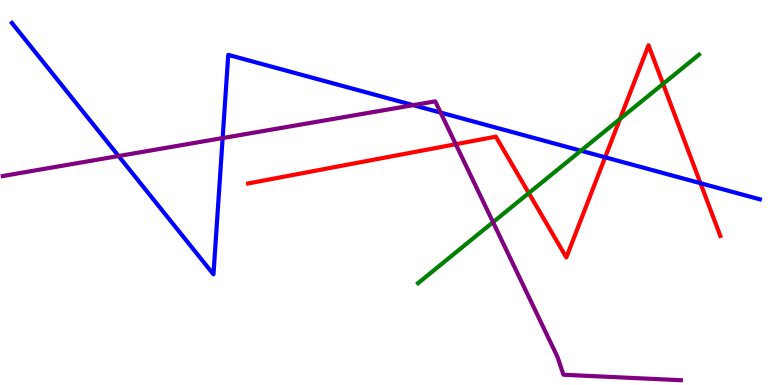[{'lines': ['blue', 'red'], 'intersections': [{'x': 7.81, 'y': 5.91}, {'x': 9.04, 'y': 5.24}]}, {'lines': ['green', 'red'], 'intersections': [{'x': 6.82, 'y': 4.98}, {'x': 8.0, 'y': 6.91}, {'x': 8.56, 'y': 7.82}]}, {'lines': ['purple', 'red'], 'intersections': [{'x': 5.88, 'y': 6.25}]}, {'lines': ['blue', 'green'], 'intersections': [{'x': 7.5, 'y': 6.09}]}, {'lines': ['blue', 'purple'], 'intersections': [{'x': 1.53, 'y': 5.95}, {'x': 2.87, 'y': 6.41}, {'x': 5.33, 'y': 7.27}, {'x': 5.69, 'y': 7.08}]}, {'lines': ['green', 'purple'], 'intersections': [{'x': 6.36, 'y': 4.23}]}]